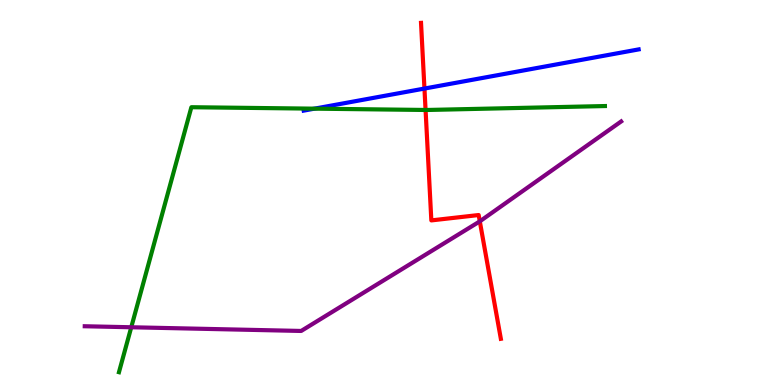[{'lines': ['blue', 'red'], 'intersections': [{'x': 5.48, 'y': 7.7}]}, {'lines': ['green', 'red'], 'intersections': [{'x': 5.49, 'y': 7.14}]}, {'lines': ['purple', 'red'], 'intersections': [{'x': 6.19, 'y': 4.25}]}, {'lines': ['blue', 'green'], 'intersections': [{'x': 4.06, 'y': 7.18}]}, {'lines': ['blue', 'purple'], 'intersections': []}, {'lines': ['green', 'purple'], 'intersections': [{'x': 1.69, 'y': 1.5}]}]